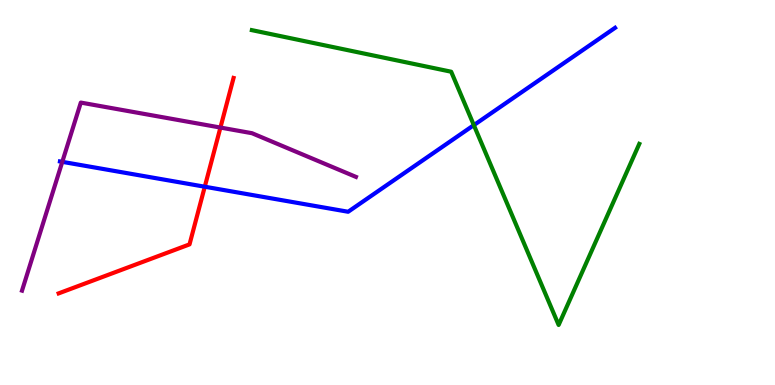[{'lines': ['blue', 'red'], 'intersections': [{'x': 2.64, 'y': 5.15}]}, {'lines': ['green', 'red'], 'intersections': []}, {'lines': ['purple', 'red'], 'intersections': [{'x': 2.84, 'y': 6.69}]}, {'lines': ['blue', 'green'], 'intersections': [{'x': 6.11, 'y': 6.75}]}, {'lines': ['blue', 'purple'], 'intersections': [{'x': 0.804, 'y': 5.8}]}, {'lines': ['green', 'purple'], 'intersections': []}]